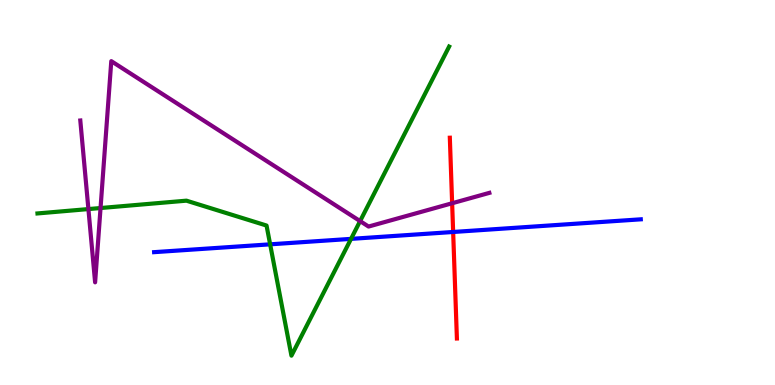[{'lines': ['blue', 'red'], 'intersections': [{'x': 5.85, 'y': 3.97}]}, {'lines': ['green', 'red'], 'intersections': []}, {'lines': ['purple', 'red'], 'intersections': [{'x': 5.83, 'y': 4.72}]}, {'lines': ['blue', 'green'], 'intersections': [{'x': 3.49, 'y': 3.65}, {'x': 4.53, 'y': 3.8}]}, {'lines': ['blue', 'purple'], 'intersections': []}, {'lines': ['green', 'purple'], 'intersections': [{'x': 1.14, 'y': 4.57}, {'x': 1.3, 'y': 4.6}, {'x': 4.65, 'y': 4.26}]}]